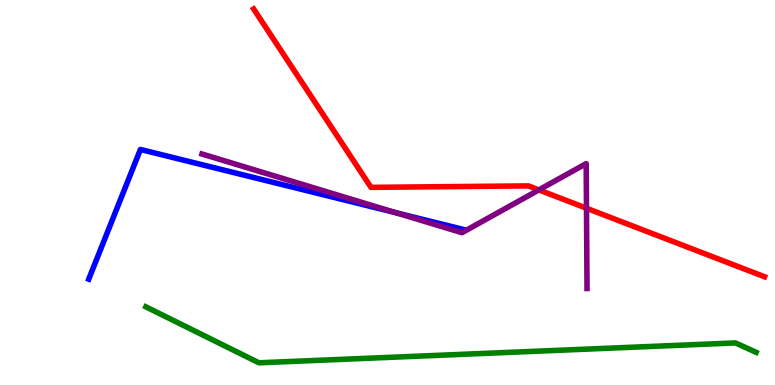[{'lines': ['blue', 'red'], 'intersections': []}, {'lines': ['green', 'red'], 'intersections': []}, {'lines': ['purple', 'red'], 'intersections': [{'x': 6.95, 'y': 5.07}, {'x': 7.57, 'y': 4.59}]}, {'lines': ['blue', 'green'], 'intersections': []}, {'lines': ['blue', 'purple'], 'intersections': [{'x': 5.11, 'y': 4.47}]}, {'lines': ['green', 'purple'], 'intersections': []}]